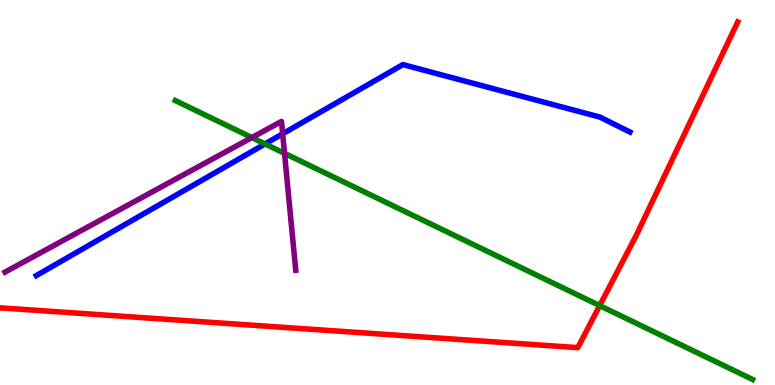[{'lines': ['blue', 'red'], 'intersections': []}, {'lines': ['green', 'red'], 'intersections': [{'x': 7.74, 'y': 2.06}]}, {'lines': ['purple', 'red'], 'intersections': []}, {'lines': ['blue', 'green'], 'intersections': [{'x': 3.42, 'y': 6.26}]}, {'lines': ['blue', 'purple'], 'intersections': [{'x': 3.65, 'y': 6.52}]}, {'lines': ['green', 'purple'], 'intersections': [{'x': 3.25, 'y': 6.43}, {'x': 3.67, 'y': 6.02}]}]